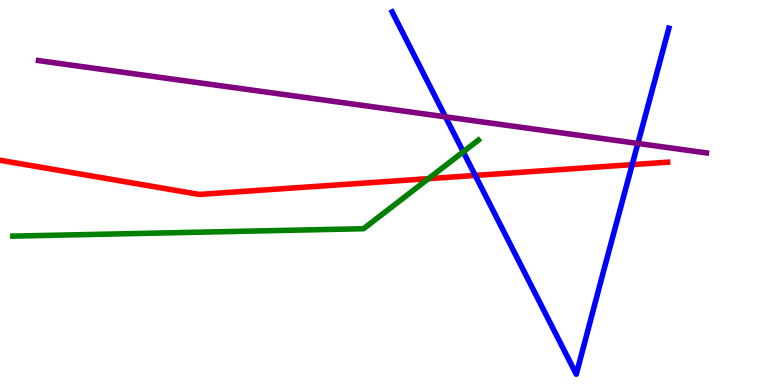[{'lines': ['blue', 'red'], 'intersections': [{'x': 6.13, 'y': 5.44}, {'x': 8.16, 'y': 5.72}]}, {'lines': ['green', 'red'], 'intersections': [{'x': 5.53, 'y': 5.36}]}, {'lines': ['purple', 'red'], 'intersections': []}, {'lines': ['blue', 'green'], 'intersections': [{'x': 5.98, 'y': 6.06}]}, {'lines': ['blue', 'purple'], 'intersections': [{'x': 5.75, 'y': 6.97}, {'x': 8.23, 'y': 6.27}]}, {'lines': ['green', 'purple'], 'intersections': []}]